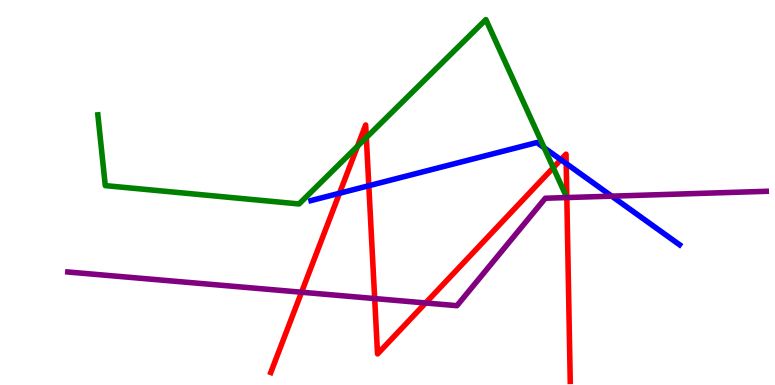[{'lines': ['blue', 'red'], 'intersections': [{'x': 4.38, 'y': 4.98}, {'x': 4.76, 'y': 5.18}, {'x': 7.24, 'y': 5.85}, {'x': 7.31, 'y': 5.75}]}, {'lines': ['green', 'red'], 'intersections': [{'x': 4.61, 'y': 6.2}, {'x': 4.73, 'y': 6.43}, {'x': 7.14, 'y': 5.64}]}, {'lines': ['purple', 'red'], 'intersections': [{'x': 3.89, 'y': 2.41}, {'x': 4.83, 'y': 2.25}, {'x': 5.49, 'y': 2.13}, {'x': 7.31, 'y': 4.87}]}, {'lines': ['blue', 'green'], 'intersections': [{'x': 7.02, 'y': 6.16}]}, {'lines': ['blue', 'purple'], 'intersections': [{'x': 7.89, 'y': 4.9}]}, {'lines': ['green', 'purple'], 'intersections': []}]